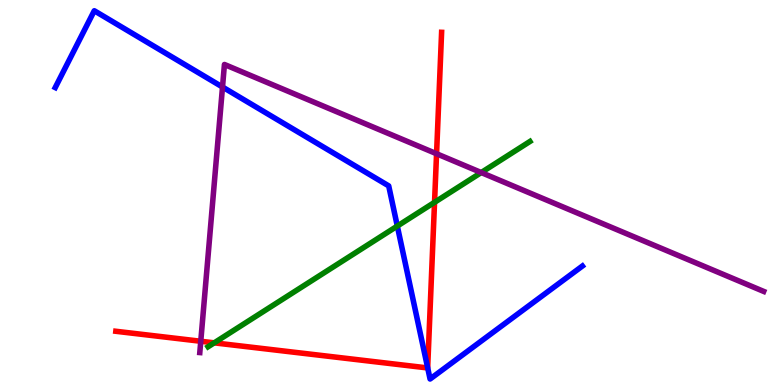[{'lines': ['blue', 'red'], 'intersections': [{'x': 5.52, 'y': 0.447}]}, {'lines': ['green', 'red'], 'intersections': [{'x': 2.76, 'y': 1.1}, {'x': 5.61, 'y': 4.74}]}, {'lines': ['purple', 'red'], 'intersections': [{'x': 2.59, 'y': 1.14}, {'x': 5.63, 'y': 6.01}]}, {'lines': ['blue', 'green'], 'intersections': [{'x': 5.13, 'y': 4.13}]}, {'lines': ['blue', 'purple'], 'intersections': [{'x': 2.87, 'y': 7.74}]}, {'lines': ['green', 'purple'], 'intersections': [{'x': 6.21, 'y': 5.52}]}]